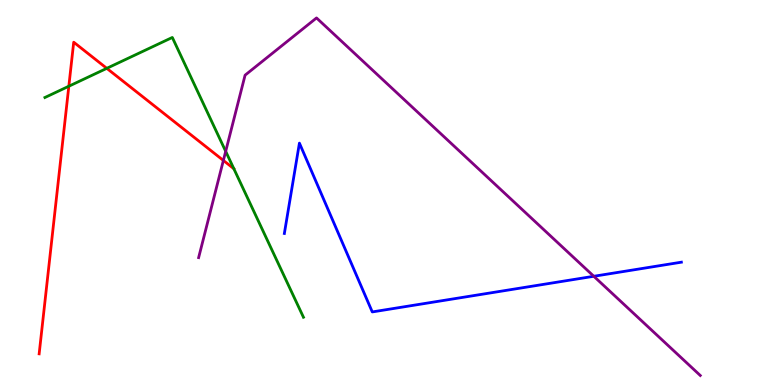[{'lines': ['blue', 'red'], 'intersections': []}, {'lines': ['green', 'red'], 'intersections': [{'x': 0.888, 'y': 7.76}, {'x': 1.38, 'y': 8.23}]}, {'lines': ['purple', 'red'], 'intersections': [{'x': 2.88, 'y': 5.83}]}, {'lines': ['blue', 'green'], 'intersections': []}, {'lines': ['blue', 'purple'], 'intersections': [{'x': 7.66, 'y': 2.82}]}, {'lines': ['green', 'purple'], 'intersections': [{'x': 2.91, 'y': 6.07}]}]